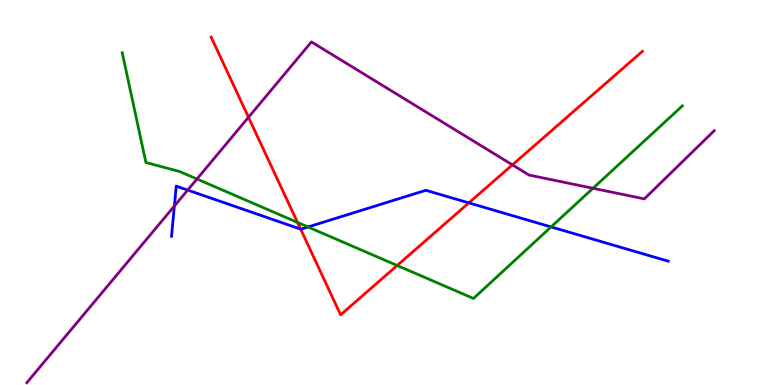[{'lines': ['blue', 'red'], 'intersections': [{'x': 3.88, 'y': 4.05}, {'x': 6.05, 'y': 4.73}]}, {'lines': ['green', 'red'], 'intersections': [{'x': 3.84, 'y': 4.22}, {'x': 5.12, 'y': 3.1}]}, {'lines': ['purple', 'red'], 'intersections': [{'x': 3.21, 'y': 6.95}, {'x': 6.61, 'y': 5.72}]}, {'lines': ['blue', 'green'], 'intersections': [{'x': 3.97, 'y': 4.1}, {'x': 7.11, 'y': 4.11}]}, {'lines': ['blue', 'purple'], 'intersections': [{'x': 2.25, 'y': 4.65}, {'x': 2.42, 'y': 5.06}]}, {'lines': ['green', 'purple'], 'intersections': [{'x': 2.54, 'y': 5.35}, {'x': 7.65, 'y': 5.11}]}]